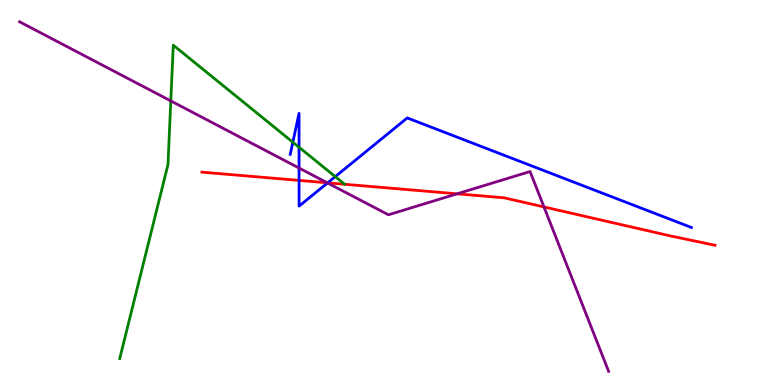[{'lines': ['blue', 'red'], 'intersections': [{'x': 3.86, 'y': 5.31}, {'x': 4.23, 'y': 5.25}]}, {'lines': ['green', 'red'], 'intersections': []}, {'lines': ['purple', 'red'], 'intersections': [{'x': 4.22, 'y': 5.25}, {'x': 5.9, 'y': 4.97}, {'x': 7.02, 'y': 4.63}]}, {'lines': ['blue', 'green'], 'intersections': [{'x': 3.78, 'y': 6.31}, {'x': 3.86, 'y': 6.18}, {'x': 4.33, 'y': 5.41}]}, {'lines': ['blue', 'purple'], 'intersections': [{'x': 3.86, 'y': 5.64}, {'x': 4.23, 'y': 5.25}]}, {'lines': ['green', 'purple'], 'intersections': [{'x': 2.2, 'y': 7.38}]}]